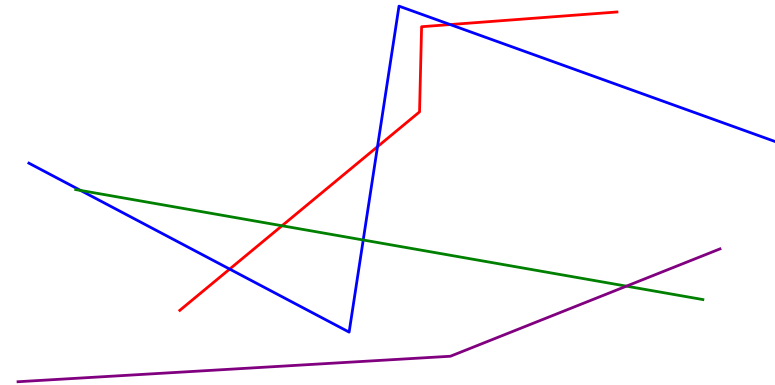[{'lines': ['blue', 'red'], 'intersections': [{'x': 2.96, 'y': 3.01}, {'x': 4.87, 'y': 6.19}, {'x': 5.81, 'y': 9.36}]}, {'lines': ['green', 'red'], 'intersections': [{'x': 3.64, 'y': 4.14}]}, {'lines': ['purple', 'red'], 'intersections': []}, {'lines': ['blue', 'green'], 'intersections': [{'x': 1.04, 'y': 5.05}, {'x': 4.69, 'y': 3.77}]}, {'lines': ['blue', 'purple'], 'intersections': []}, {'lines': ['green', 'purple'], 'intersections': [{'x': 8.08, 'y': 2.57}]}]